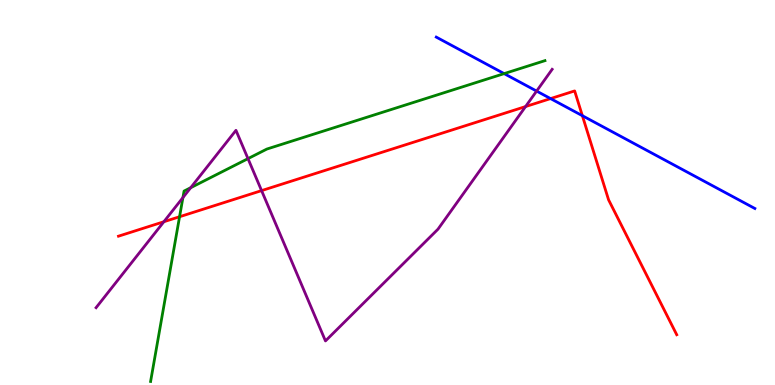[{'lines': ['blue', 'red'], 'intersections': [{'x': 7.1, 'y': 7.44}, {'x': 7.51, 'y': 6.99}]}, {'lines': ['green', 'red'], 'intersections': [{'x': 2.32, 'y': 4.37}]}, {'lines': ['purple', 'red'], 'intersections': [{'x': 2.11, 'y': 4.24}, {'x': 3.38, 'y': 5.05}, {'x': 6.78, 'y': 7.23}]}, {'lines': ['blue', 'green'], 'intersections': [{'x': 6.51, 'y': 8.09}]}, {'lines': ['blue', 'purple'], 'intersections': [{'x': 6.92, 'y': 7.63}]}, {'lines': ['green', 'purple'], 'intersections': [{'x': 2.36, 'y': 4.87}, {'x': 2.46, 'y': 5.12}, {'x': 3.2, 'y': 5.88}]}]